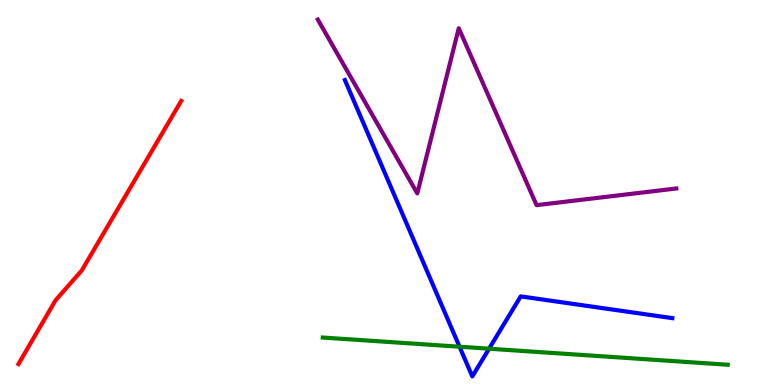[{'lines': ['blue', 'red'], 'intersections': []}, {'lines': ['green', 'red'], 'intersections': []}, {'lines': ['purple', 'red'], 'intersections': []}, {'lines': ['blue', 'green'], 'intersections': [{'x': 5.93, 'y': 0.994}, {'x': 6.31, 'y': 0.943}]}, {'lines': ['blue', 'purple'], 'intersections': []}, {'lines': ['green', 'purple'], 'intersections': []}]